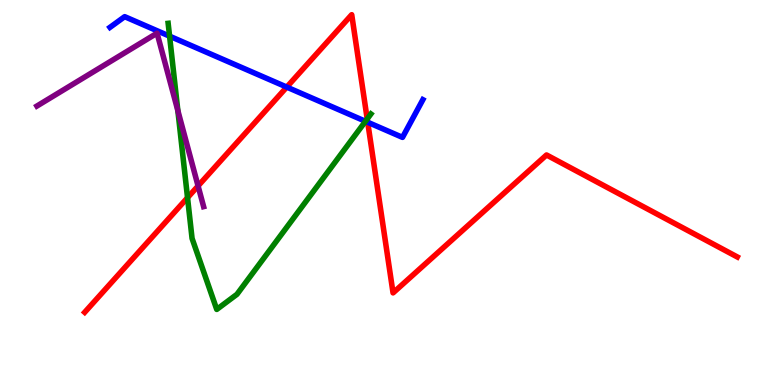[{'lines': ['blue', 'red'], 'intersections': [{'x': 3.7, 'y': 7.74}, {'x': 4.74, 'y': 6.82}]}, {'lines': ['green', 'red'], 'intersections': [{'x': 2.42, 'y': 4.87}, {'x': 4.74, 'y': 6.91}]}, {'lines': ['purple', 'red'], 'intersections': [{'x': 2.56, 'y': 5.17}]}, {'lines': ['blue', 'green'], 'intersections': [{'x': 2.19, 'y': 9.06}, {'x': 4.72, 'y': 6.85}]}, {'lines': ['blue', 'purple'], 'intersections': []}, {'lines': ['green', 'purple'], 'intersections': [{'x': 2.29, 'y': 7.13}]}]